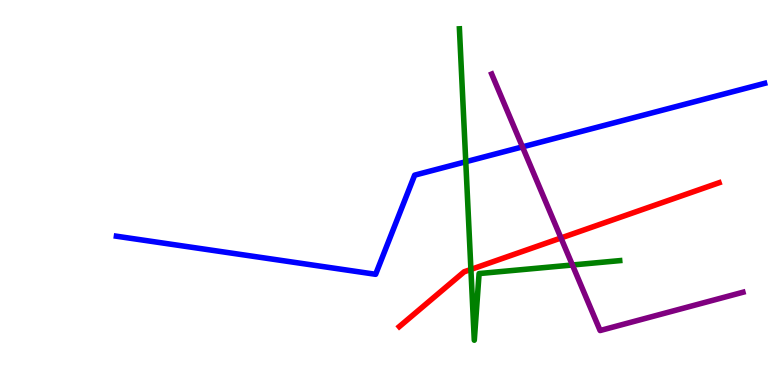[{'lines': ['blue', 'red'], 'intersections': []}, {'lines': ['green', 'red'], 'intersections': [{'x': 6.08, 'y': 3.0}]}, {'lines': ['purple', 'red'], 'intersections': [{'x': 7.24, 'y': 3.82}]}, {'lines': ['blue', 'green'], 'intersections': [{'x': 6.01, 'y': 5.8}]}, {'lines': ['blue', 'purple'], 'intersections': [{'x': 6.74, 'y': 6.19}]}, {'lines': ['green', 'purple'], 'intersections': [{'x': 7.39, 'y': 3.12}]}]